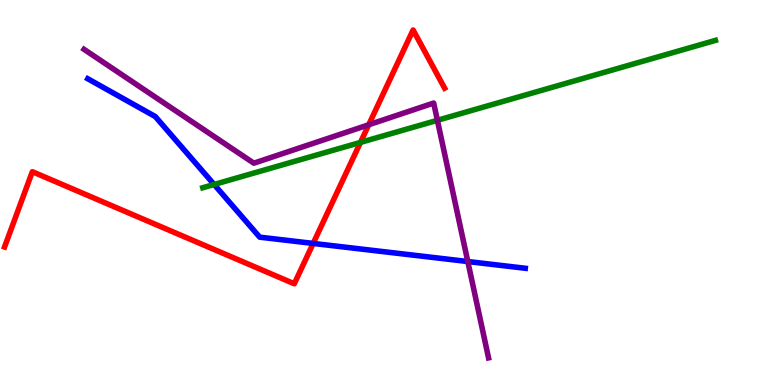[{'lines': ['blue', 'red'], 'intersections': [{'x': 4.04, 'y': 3.68}]}, {'lines': ['green', 'red'], 'intersections': [{'x': 4.65, 'y': 6.3}]}, {'lines': ['purple', 'red'], 'intersections': [{'x': 4.76, 'y': 6.76}]}, {'lines': ['blue', 'green'], 'intersections': [{'x': 2.76, 'y': 5.21}]}, {'lines': ['blue', 'purple'], 'intersections': [{'x': 6.04, 'y': 3.21}]}, {'lines': ['green', 'purple'], 'intersections': [{'x': 5.64, 'y': 6.88}]}]